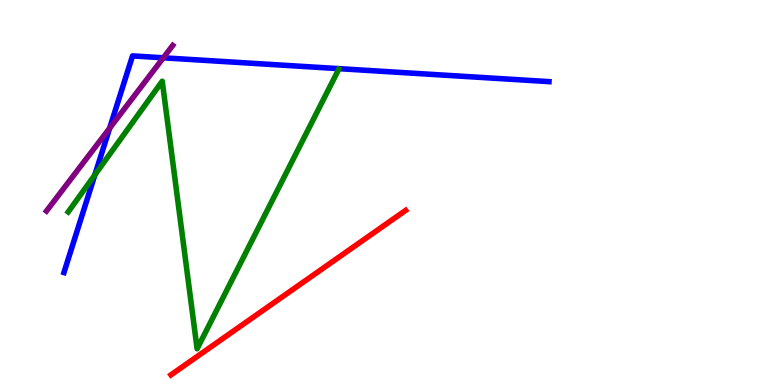[{'lines': ['blue', 'red'], 'intersections': []}, {'lines': ['green', 'red'], 'intersections': []}, {'lines': ['purple', 'red'], 'intersections': []}, {'lines': ['blue', 'green'], 'intersections': [{'x': 1.22, 'y': 5.46}]}, {'lines': ['blue', 'purple'], 'intersections': [{'x': 1.41, 'y': 6.67}, {'x': 2.11, 'y': 8.5}]}, {'lines': ['green', 'purple'], 'intersections': []}]